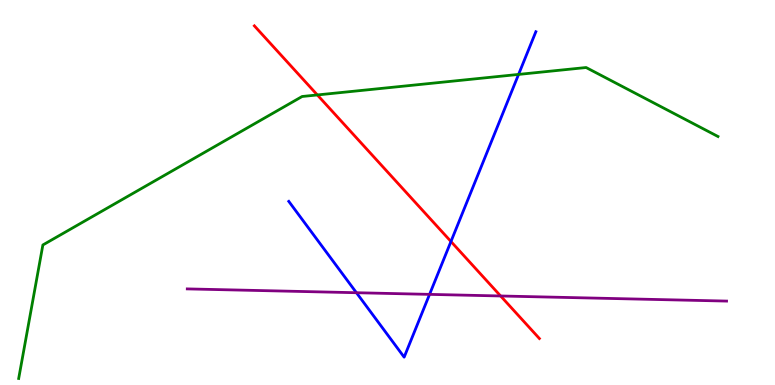[{'lines': ['blue', 'red'], 'intersections': [{'x': 5.82, 'y': 3.73}]}, {'lines': ['green', 'red'], 'intersections': [{'x': 4.09, 'y': 7.53}]}, {'lines': ['purple', 'red'], 'intersections': [{'x': 6.46, 'y': 2.31}]}, {'lines': ['blue', 'green'], 'intersections': [{'x': 6.69, 'y': 8.07}]}, {'lines': ['blue', 'purple'], 'intersections': [{'x': 4.6, 'y': 2.4}, {'x': 5.54, 'y': 2.35}]}, {'lines': ['green', 'purple'], 'intersections': []}]